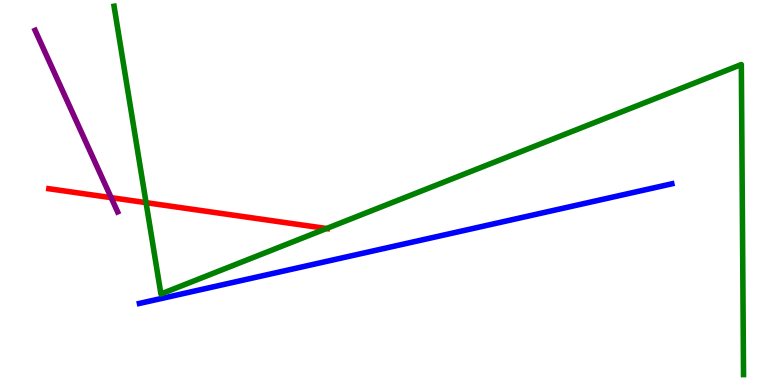[{'lines': ['blue', 'red'], 'intersections': []}, {'lines': ['green', 'red'], 'intersections': [{'x': 1.88, 'y': 4.74}, {'x': 4.21, 'y': 4.06}]}, {'lines': ['purple', 'red'], 'intersections': [{'x': 1.43, 'y': 4.87}]}, {'lines': ['blue', 'green'], 'intersections': []}, {'lines': ['blue', 'purple'], 'intersections': []}, {'lines': ['green', 'purple'], 'intersections': []}]